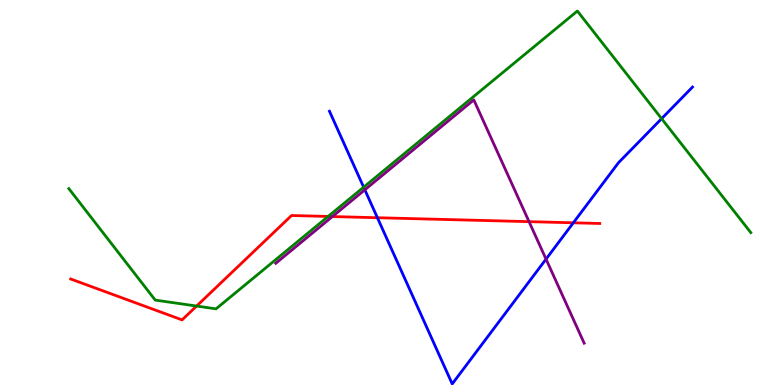[{'lines': ['blue', 'red'], 'intersections': [{'x': 4.87, 'y': 4.34}, {'x': 7.4, 'y': 4.21}]}, {'lines': ['green', 'red'], 'intersections': [{'x': 2.54, 'y': 2.05}, {'x': 4.23, 'y': 4.38}]}, {'lines': ['purple', 'red'], 'intersections': [{'x': 4.29, 'y': 4.37}, {'x': 6.83, 'y': 4.24}]}, {'lines': ['blue', 'green'], 'intersections': [{'x': 4.69, 'y': 5.14}, {'x': 8.54, 'y': 6.92}]}, {'lines': ['blue', 'purple'], 'intersections': [{'x': 4.71, 'y': 5.07}, {'x': 7.05, 'y': 3.27}]}, {'lines': ['green', 'purple'], 'intersections': []}]